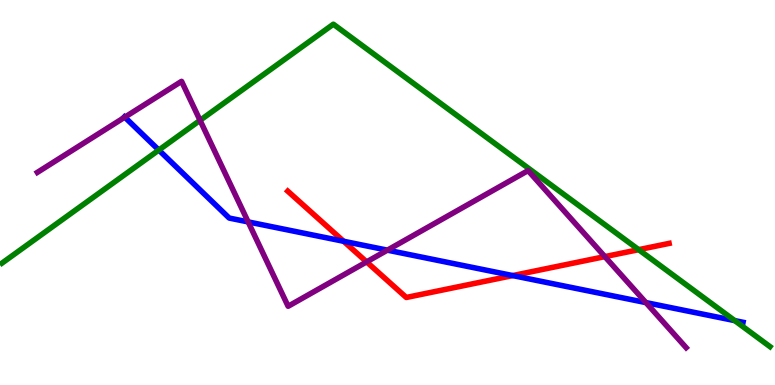[{'lines': ['blue', 'red'], 'intersections': [{'x': 4.43, 'y': 3.73}, {'x': 6.62, 'y': 2.84}]}, {'lines': ['green', 'red'], 'intersections': [{'x': 8.24, 'y': 3.52}]}, {'lines': ['purple', 'red'], 'intersections': [{'x': 4.73, 'y': 3.2}, {'x': 7.8, 'y': 3.33}]}, {'lines': ['blue', 'green'], 'intersections': [{'x': 2.05, 'y': 6.1}, {'x': 9.48, 'y': 1.67}]}, {'lines': ['blue', 'purple'], 'intersections': [{'x': 1.61, 'y': 6.96}, {'x': 3.2, 'y': 4.24}, {'x': 5.0, 'y': 3.5}, {'x': 8.33, 'y': 2.14}]}, {'lines': ['green', 'purple'], 'intersections': [{'x': 2.58, 'y': 6.87}]}]